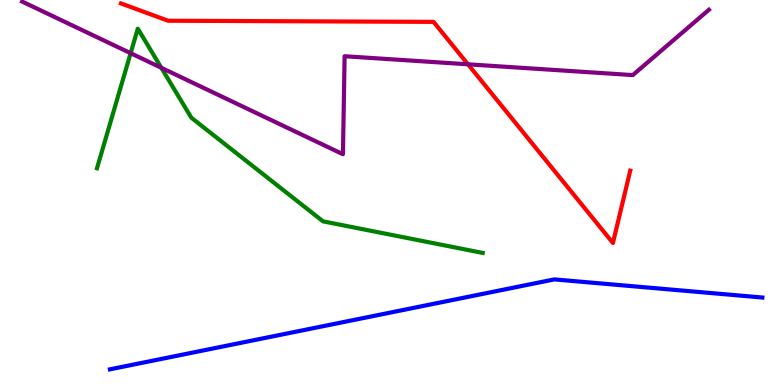[{'lines': ['blue', 'red'], 'intersections': []}, {'lines': ['green', 'red'], 'intersections': []}, {'lines': ['purple', 'red'], 'intersections': [{'x': 6.04, 'y': 8.33}]}, {'lines': ['blue', 'green'], 'intersections': []}, {'lines': ['blue', 'purple'], 'intersections': []}, {'lines': ['green', 'purple'], 'intersections': [{'x': 1.69, 'y': 8.62}, {'x': 2.08, 'y': 8.24}]}]